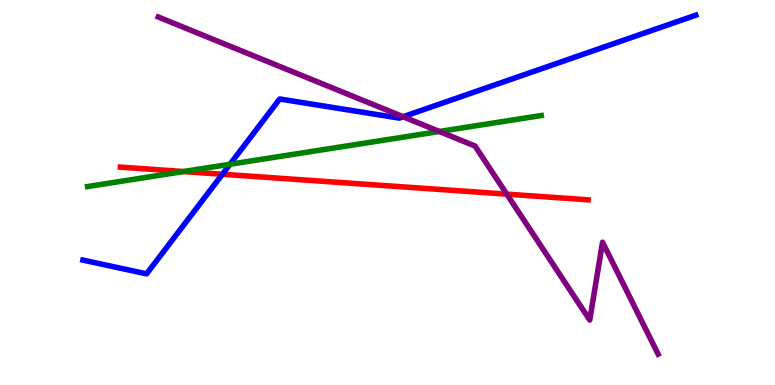[{'lines': ['blue', 'red'], 'intersections': [{'x': 2.87, 'y': 5.47}]}, {'lines': ['green', 'red'], 'intersections': [{'x': 2.37, 'y': 5.54}]}, {'lines': ['purple', 'red'], 'intersections': [{'x': 6.54, 'y': 4.96}]}, {'lines': ['blue', 'green'], 'intersections': [{'x': 2.97, 'y': 5.73}]}, {'lines': ['blue', 'purple'], 'intersections': [{'x': 5.2, 'y': 6.97}]}, {'lines': ['green', 'purple'], 'intersections': [{'x': 5.67, 'y': 6.58}]}]